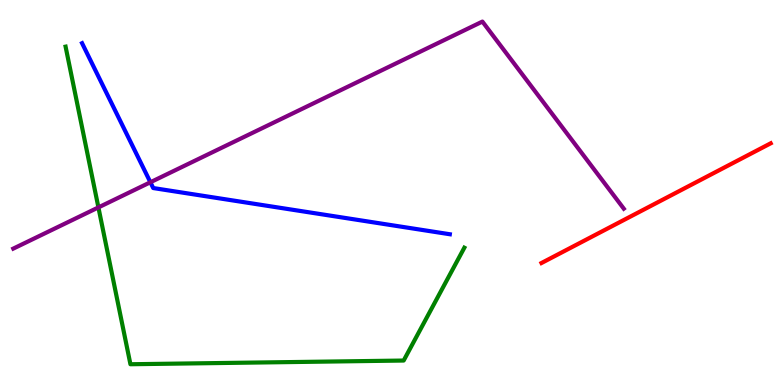[{'lines': ['blue', 'red'], 'intersections': []}, {'lines': ['green', 'red'], 'intersections': []}, {'lines': ['purple', 'red'], 'intersections': []}, {'lines': ['blue', 'green'], 'intersections': []}, {'lines': ['blue', 'purple'], 'intersections': [{'x': 1.94, 'y': 5.27}]}, {'lines': ['green', 'purple'], 'intersections': [{'x': 1.27, 'y': 4.61}]}]